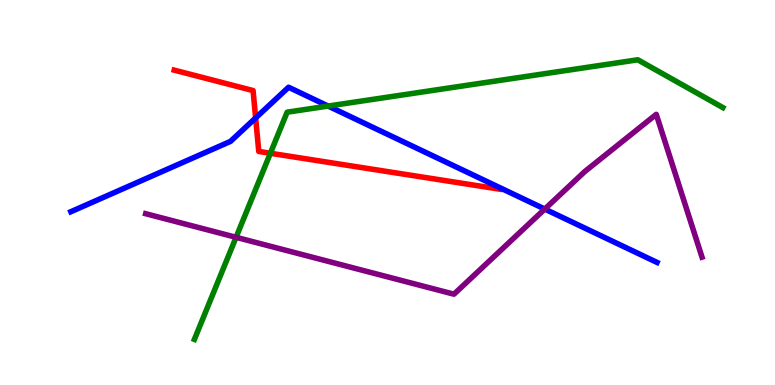[{'lines': ['blue', 'red'], 'intersections': [{'x': 3.3, 'y': 6.94}]}, {'lines': ['green', 'red'], 'intersections': [{'x': 3.49, 'y': 6.02}]}, {'lines': ['purple', 'red'], 'intersections': []}, {'lines': ['blue', 'green'], 'intersections': [{'x': 4.23, 'y': 7.25}]}, {'lines': ['blue', 'purple'], 'intersections': [{'x': 7.03, 'y': 4.57}]}, {'lines': ['green', 'purple'], 'intersections': [{'x': 3.05, 'y': 3.84}]}]